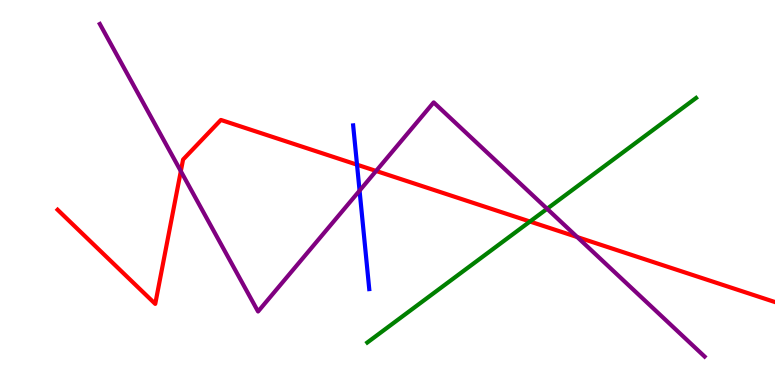[{'lines': ['blue', 'red'], 'intersections': [{'x': 4.61, 'y': 5.72}]}, {'lines': ['green', 'red'], 'intersections': [{'x': 6.84, 'y': 4.25}]}, {'lines': ['purple', 'red'], 'intersections': [{'x': 2.33, 'y': 5.55}, {'x': 4.85, 'y': 5.56}, {'x': 7.45, 'y': 3.84}]}, {'lines': ['blue', 'green'], 'intersections': []}, {'lines': ['blue', 'purple'], 'intersections': [{'x': 4.64, 'y': 5.05}]}, {'lines': ['green', 'purple'], 'intersections': [{'x': 7.06, 'y': 4.58}]}]